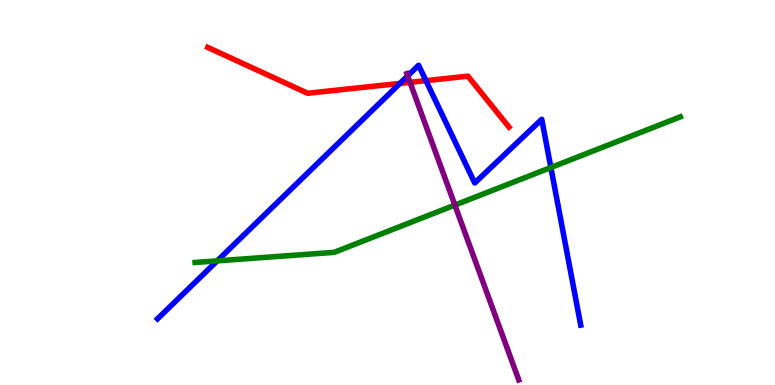[{'lines': ['blue', 'red'], 'intersections': [{'x': 5.16, 'y': 7.83}, {'x': 5.5, 'y': 7.91}]}, {'lines': ['green', 'red'], 'intersections': []}, {'lines': ['purple', 'red'], 'intersections': [{'x': 5.29, 'y': 7.86}]}, {'lines': ['blue', 'green'], 'intersections': [{'x': 2.8, 'y': 3.22}, {'x': 7.11, 'y': 5.65}]}, {'lines': ['blue', 'purple'], 'intersections': [{'x': 5.26, 'y': 8.03}]}, {'lines': ['green', 'purple'], 'intersections': [{'x': 5.87, 'y': 4.67}]}]